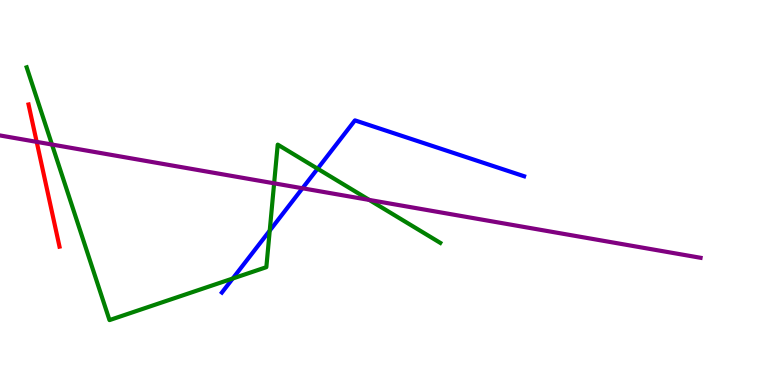[{'lines': ['blue', 'red'], 'intersections': []}, {'lines': ['green', 'red'], 'intersections': []}, {'lines': ['purple', 'red'], 'intersections': [{'x': 0.473, 'y': 6.32}]}, {'lines': ['blue', 'green'], 'intersections': [{'x': 3.0, 'y': 2.77}, {'x': 3.48, 'y': 4.01}, {'x': 4.1, 'y': 5.62}]}, {'lines': ['blue', 'purple'], 'intersections': [{'x': 3.9, 'y': 5.11}]}, {'lines': ['green', 'purple'], 'intersections': [{'x': 0.671, 'y': 6.25}, {'x': 3.54, 'y': 5.24}, {'x': 4.76, 'y': 4.81}]}]